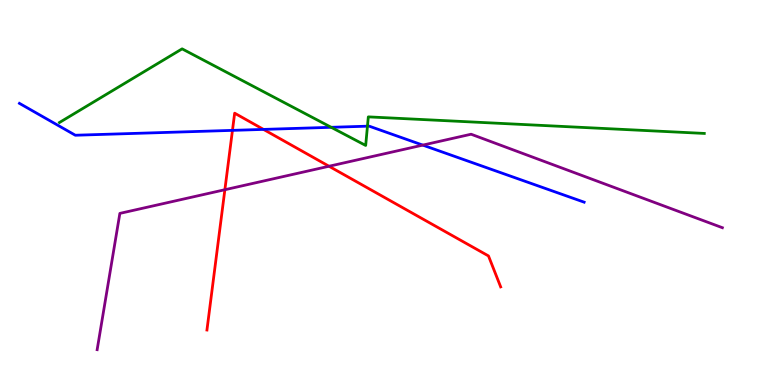[{'lines': ['blue', 'red'], 'intersections': [{'x': 3.0, 'y': 6.61}, {'x': 3.4, 'y': 6.64}]}, {'lines': ['green', 'red'], 'intersections': []}, {'lines': ['purple', 'red'], 'intersections': [{'x': 2.9, 'y': 5.07}, {'x': 4.25, 'y': 5.68}]}, {'lines': ['blue', 'green'], 'intersections': [{'x': 4.27, 'y': 6.69}, {'x': 4.74, 'y': 6.72}]}, {'lines': ['blue', 'purple'], 'intersections': [{'x': 5.46, 'y': 6.23}]}, {'lines': ['green', 'purple'], 'intersections': []}]